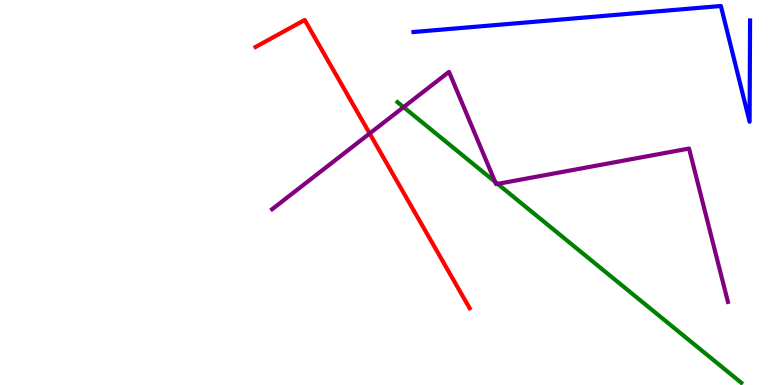[{'lines': ['blue', 'red'], 'intersections': []}, {'lines': ['green', 'red'], 'intersections': []}, {'lines': ['purple', 'red'], 'intersections': [{'x': 4.77, 'y': 6.53}]}, {'lines': ['blue', 'green'], 'intersections': []}, {'lines': ['blue', 'purple'], 'intersections': []}, {'lines': ['green', 'purple'], 'intersections': [{'x': 5.21, 'y': 7.22}, {'x': 6.39, 'y': 5.28}, {'x': 6.42, 'y': 5.22}]}]